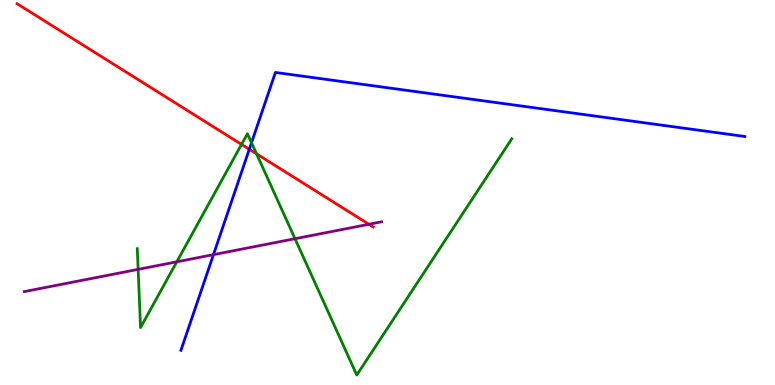[{'lines': ['blue', 'red'], 'intersections': [{'x': 3.22, 'y': 6.12}]}, {'lines': ['green', 'red'], 'intersections': [{'x': 3.12, 'y': 6.25}, {'x': 3.31, 'y': 6.0}]}, {'lines': ['purple', 'red'], 'intersections': [{'x': 4.76, 'y': 4.17}]}, {'lines': ['blue', 'green'], 'intersections': [{'x': 3.25, 'y': 6.29}]}, {'lines': ['blue', 'purple'], 'intersections': [{'x': 2.75, 'y': 3.39}]}, {'lines': ['green', 'purple'], 'intersections': [{'x': 1.78, 'y': 3.0}, {'x': 2.28, 'y': 3.2}, {'x': 3.81, 'y': 3.8}]}]